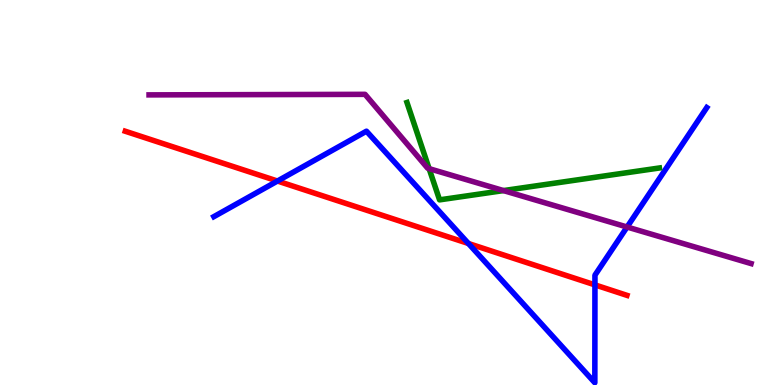[{'lines': ['blue', 'red'], 'intersections': [{'x': 3.58, 'y': 5.3}, {'x': 6.04, 'y': 3.68}, {'x': 7.68, 'y': 2.6}]}, {'lines': ['green', 'red'], 'intersections': []}, {'lines': ['purple', 'red'], 'intersections': []}, {'lines': ['blue', 'green'], 'intersections': []}, {'lines': ['blue', 'purple'], 'intersections': [{'x': 8.09, 'y': 4.1}]}, {'lines': ['green', 'purple'], 'intersections': [{'x': 5.54, 'y': 5.62}, {'x': 6.5, 'y': 5.05}]}]